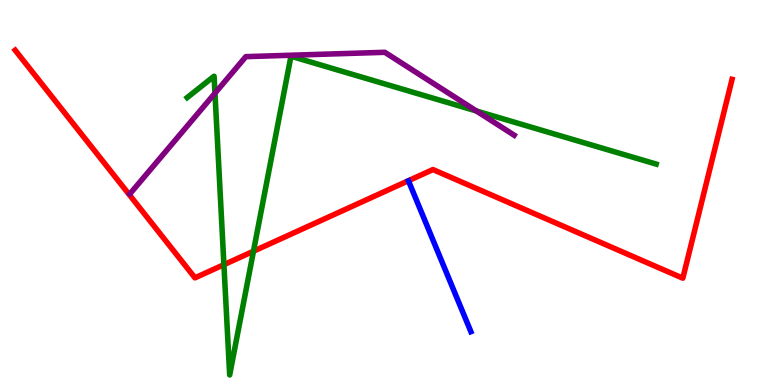[{'lines': ['blue', 'red'], 'intersections': []}, {'lines': ['green', 'red'], 'intersections': [{'x': 2.89, 'y': 3.13}, {'x': 3.27, 'y': 3.47}]}, {'lines': ['purple', 'red'], 'intersections': []}, {'lines': ['blue', 'green'], 'intersections': []}, {'lines': ['blue', 'purple'], 'intersections': []}, {'lines': ['green', 'purple'], 'intersections': [{'x': 2.77, 'y': 7.58}, {'x': 6.15, 'y': 7.12}]}]